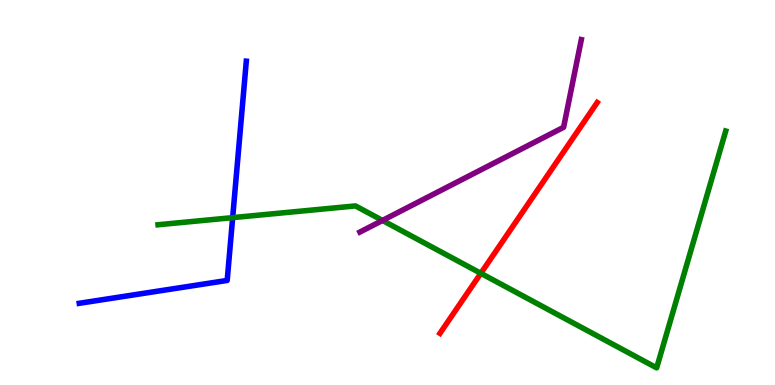[{'lines': ['blue', 'red'], 'intersections': []}, {'lines': ['green', 'red'], 'intersections': [{'x': 6.2, 'y': 2.9}]}, {'lines': ['purple', 'red'], 'intersections': []}, {'lines': ['blue', 'green'], 'intersections': [{'x': 3.0, 'y': 4.35}]}, {'lines': ['blue', 'purple'], 'intersections': []}, {'lines': ['green', 'purple'], 'intersections': [{'x': 4.94, 'y': 4.27}]}]